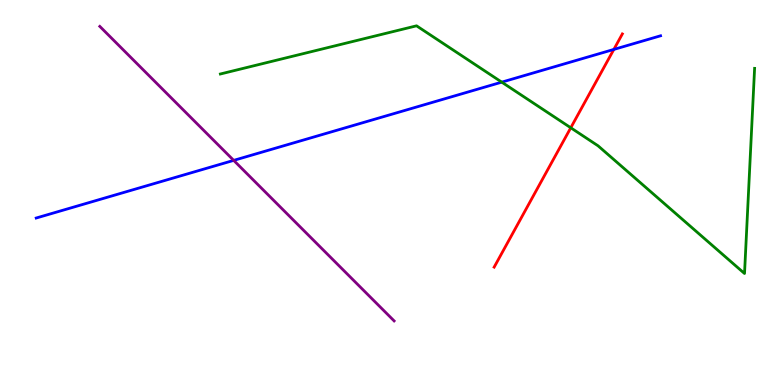[{'lines': ['blue', 'red'], 'intersections': [{'x': 7.92, 'y': 8.72}]}, {'lines': ['green', 'red'], 'intersections': [{'x': 7.36, 'y': 6.68}]}, {'lines': ['purple', 'red'], 'intersections': []}, {'lines': ['blue', 'green'], 'intersections': [{'x': 6.47, 'y': 7.87}]}, {'lines': ['blue', 'purple'], 'intersections': [{'x': 3.02, 'y': 5.83}]}, {'lines': ['green', 'purple'], 'intersections': []}]